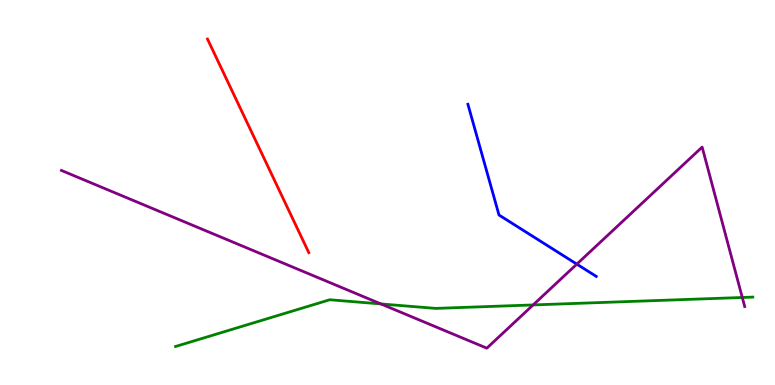[{'lines': ['blue', 'red'], 'intersections': []}, {'lines': ['green', 'red'], 'intersections': []}, {'lines': ['purple', 'red'], 'intersections': []}, {'lines': ['blue', 'green'], 'intersections': []}, {'lines': ['blue', 'purple'], 'intersections': [{'x': 7.44, 'y': 3.14}]}, {'lines': ['green', 'purple'], 'intersections': [{'x': 4.92, 'y': 2.11}, {'x': 6.88, 'y': 2.08}, {'x': 9.58, 'y': 2.27}]}]